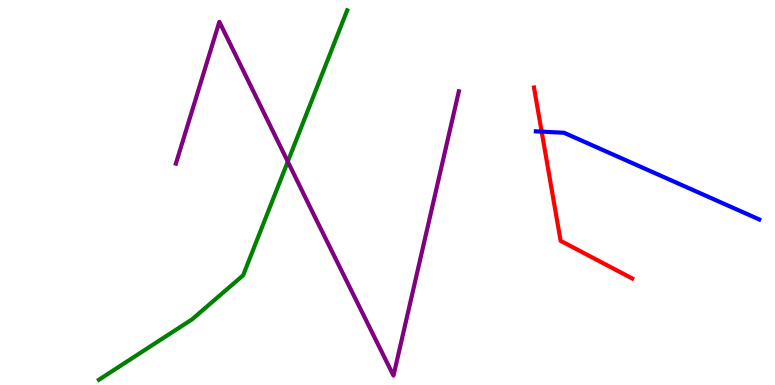[{'lines': ['blue', 'red'], 'intersections': [{'x': 6.99, 'y': 6.58}]}, {'lines': ['green', 'red'], 'intersections': []}, {'lines': ['purple', 'red'], 'intersections': []}, {'lines': ['blue', 'green'], 'intersections': []}, {'lines': ['blue', 'purple'], 'intersections': []}, {'lines': ['green', 'purple'], 'intersections': [{'x': 3.71, 'y': 5.8}]}]